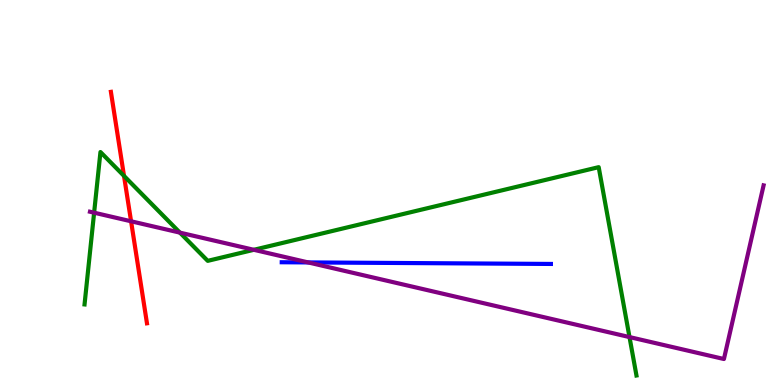[{'lines': ['blue', 'red'], 'intersections': []}, {'lines': ['green', 'red'], 'intersections': [{'x': 1.6, 'y': 5.43}]}, {'lines': ['purple', 'red'], 'intersections': [{'x': 1.69, 'y': 4.25}]}, {'lines': ['blue', 'green'], 'intersections': []}, {'lines': ['blue', 'purple'], 'intersections': [{'x': 3.98, 'y': 3.18}]}, {'lines': ['green', 'purple'], 'intersections': [{'x': 1.21, 'y': 4.48}, {'x': 2.32, 'y': 3.96}, {'x': 3.28, 'y': 3.51}, {'x': 8.12, 'y': 1.24}]}]